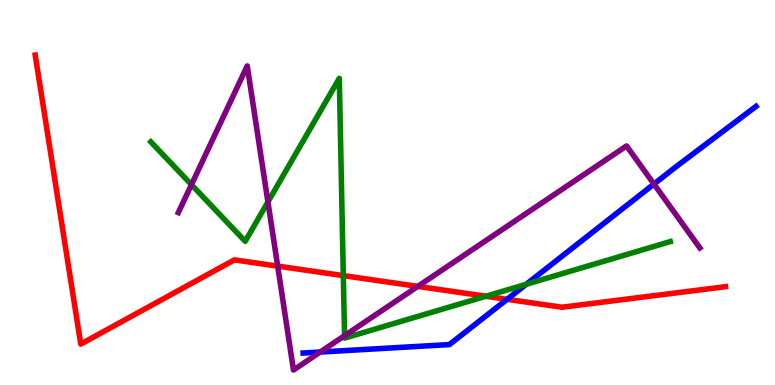[{'lines': ['blue', 'red'], 'intersections': [{'x': 6.54, 'y': 2.23}]}, {'lines': ['green', 'red'], 'intersections': [{'x': 4.43, 'y': 2.84}, {'x': 6.27, 'y': 2.31}]}, {'lines': ['purple', 'red'], 'intersections': [{'x': 3.58, 'y': 3.09}, {'x': 5.39, 'y': 2.56}]}, {'lines': ['blue', 'green'], 'intersections': [{'x': 6.79, 'y': 2.62}]}, {'lines': ['blue', 'purple'], 'intersections': [{'x': 4.13, 'y': 0.856}, {'x': 8.44, 'y': 5.22}]}, {'lines': ['green', 'purple'], 'intersections': [{'x': 2.47, 'y': 5.2}, {'x': 3.46, 'y': 4.75}, {'x': 4.45, 'y': 1.28}]}]